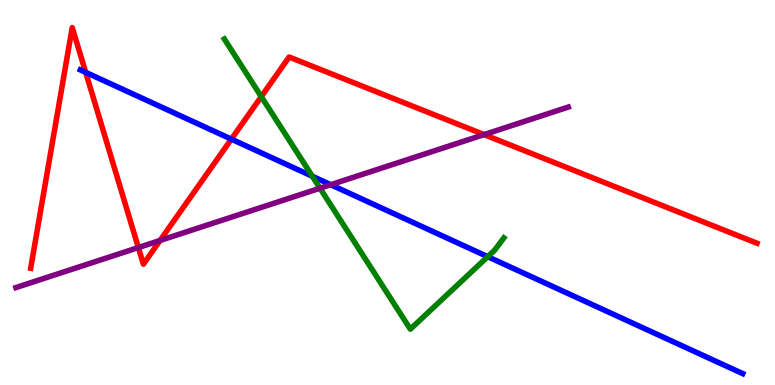[{'lines': ['blue', 'red'], 'intersections': [{'x': 1.11, 'y': 8.12}, {'x': 2.99, 'y': 6.39}]}, {'lines': ['green', 'red'], 'intersections': [{'x': 3.37, 'y': 7.49}]}, {'lines': ['purple', 'red'], 'intersections': [{'x': 1.79, 'y': 3.57}, {'x': 2.06, 'y': 3.75}, {'x': 6.25, 'y': 6.5}]}, {'lines': ['blue', 'green'], 'intersections': [{'x': 4.03, 'y': 5.42}, {'x': 6.29, 'y': 3.33}]}, {'lines': ['blue', 'purple'], 'intersections': [{'x': 4.27, 'y': 5.2}]}, {'lines': ['green', 'purple'], 'intersections': [{'x': 4.13, 'y': 5.11}]}]